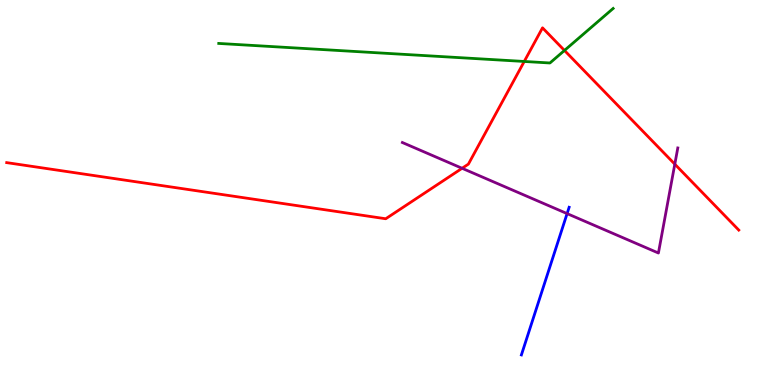[{'lines': ['blue', 'red'], 'intersections': []}, {'lines': ['green', 'red'], 'intersections': [{'x': 6.76, 'y': 8.4}, {'x': 7.28, 'y': 8.69}]}, {'lines': ['purple', 'red'], 'intersections': [{'x': 5.96, 'y': 5.63}, {'x': 8.71, 'y': 5.74}]}, {'lines': ['blue', 'green'], 'intersections': []}, {'lines': ['blue', 'purple'], 'intersections': [{'x': 7.32, 'y': 4.45}]}, {'lines': ['green', 'purple'], 'intersections': []}]